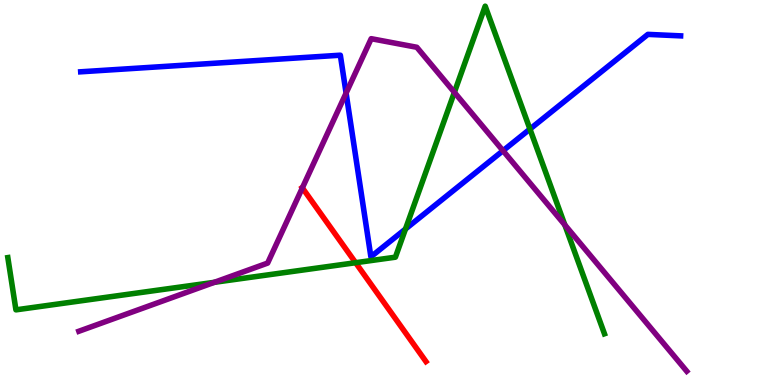[{'lines': ['blue', 'red'], 'intersections': []}, {'lines': ['green', 'red'], 'intersections': [{'x': 4.59, 'y': 3.18}]}, {'lines': ['purple', 'red'], 'intersections': [{'x': 3.9, 'y': 5.12}]}, {'lines': ['blue', 'green'], 'intersections': [{'x': 5.23, 'y': 4.05}, {'x': 6.84, 'y': 6.65}]}, {'lines': ['blue', 'purple'], 'intersections': [{'x': 4.47, 'y': 7.58}, {'x': 6.49, 'y': 6.09}]}, {'lines': ['green', 'purple'], 'intersections': [{'x': 2.77, 'y': 2.67}, {'x': 5.86, 'y': 7.6}, {'x': 7.29, 'y': 4.16}]}]